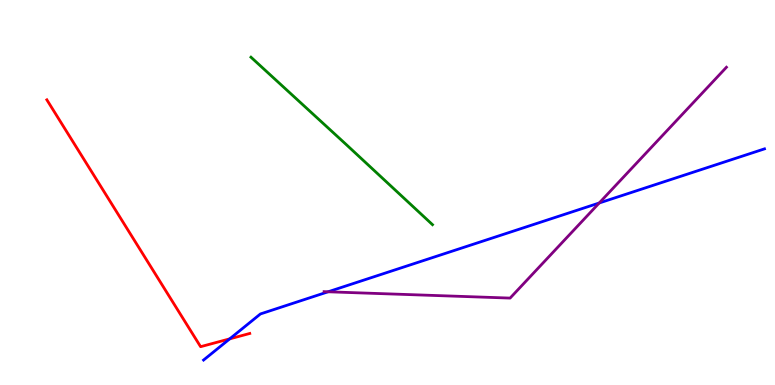[{'lines': ['blue', 'red'], 'intersections': [{'x': 2.96, 'y': 1.2}]}, {'lines': ['green', 'red'], 'intersections': []}, {'lines': ['purple', 'red'], 'intersections': []}, {'lines': ['blue', 'green'], 'intersections': []}, {'lines': ['blue', 'purple'], 'intersections': [{'x': 4.23, 'y': 2.42}, {'x': 7.73, 'y': 4.73}]}, {'lines': ['green', 'purple'], 'intersections': []}]